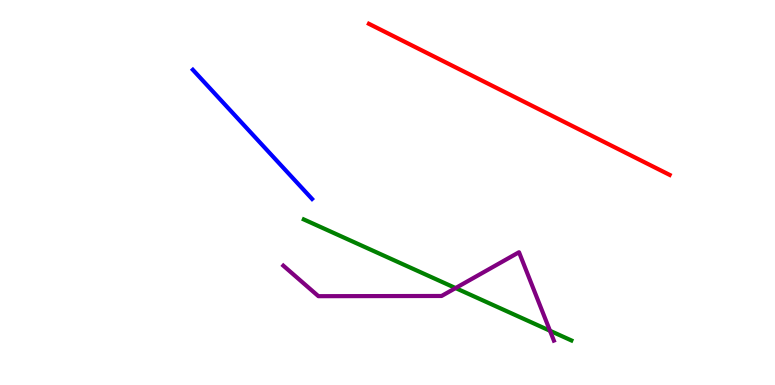[{'lines': ['blue', 'red'], 'intersections': []}, {'lines': ['green', 'red'], 'intersections': []}, {'lines': ['purple', 'red'], 'intersections': []}, {'lines': ['blue', 'green'], 'intersections': []}, {'lines': ['blue', 'purple'], 'intersections': []}, {'lines': ['green', 'purple'], 'intersections': [{'x': 5.88, 'y': 2.52}, {'x': 7.1, 'y': 1.41}]}]